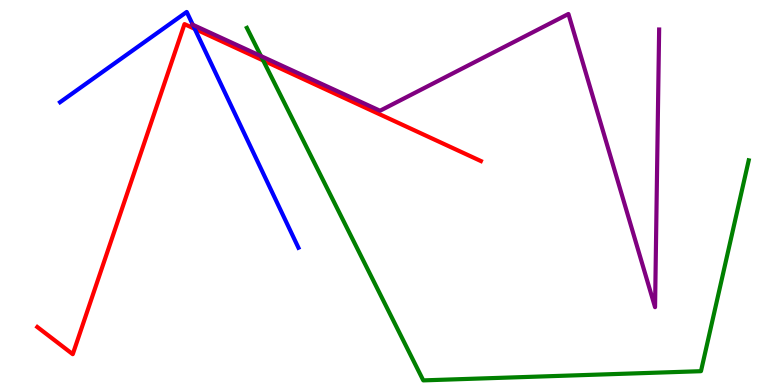[{'lines': ['blue', 'red'], 'intersections': [{'x': 2.51, 'y': 9.25}]}, {'lines': ['green', 'red'], 'intersections': [{'x': 3.4, 'y': 8.43}]}, {'lines': ['purple', 'red'], 'intersections': []}, {'lines': ['blue', 'green'], 'intersections': []}, {'lines': ['blue', 'purple'], 'intersections': [{'x': 2.49, 'y': 9.36}]}, {'lines': ['green', 'purple'], 'intersections': [{'x': 3.37, 'y': 8.54}]}]